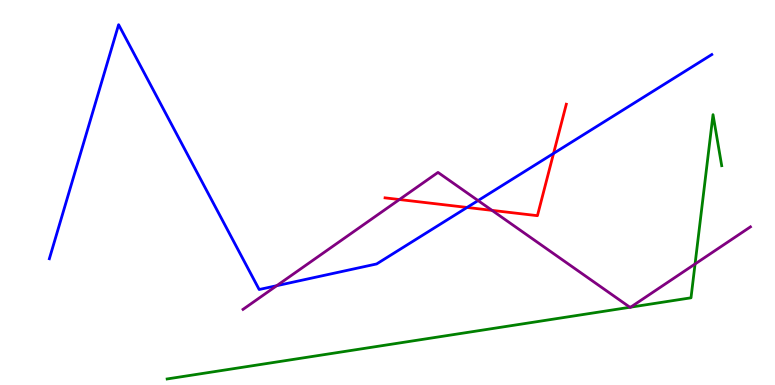[{'lines': ['blue', 'red'], 'intersections': [{'x': 6.03, 'y': 4.61}, {'x': 7.14, 'y': 6.02}]}, {'lines': ['green', 'red'], 'intersections': []}, {'lines': ['purple', 'red'], 'intersections': [{'x': 5.15, 'y': 4.82}, {'x': 6.35, 'y': 4.54}]}, {'lines': ['blue', 'green'], 'intersections': []}, {'lines': ['blue', 'purple'], 'intersections': [{'x': 3.57, 'y': 2.58}, {'x': 6.17, 'y': 4.79}]}, {'lines': ['green', 'purple'], 'intersections': [{'x': 8.13, 'y': 2.02}, {'x': 8.14, 'y': 2.02}, {'x': 8.97, 'y': 3.14}]}]